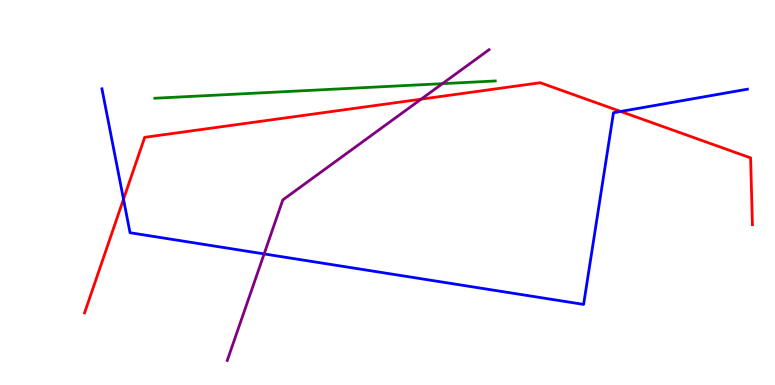[{'lines': ['blue', 'red'], 'intersections': [{'x': 1.59, 'y': 4.83}, {'x': 8.01, 'y': 7.1}]}, {'lines': ['green', 'red'], 'intersections': []}, {'lines': ['purple', 'red'], 'intersections': [{'x': 5.43, 'y': 7.42}]}, {'lines': ['blue', 'green'], 'intersections': []}, {'lines': ['blue', 'purple'], 'intersections': [{'x': 3.41, 'y': 3.4}]}, {'lines': ['green', 'purple'], 'intersections': [{'x': 5.71, 'y': 7.83}]}]